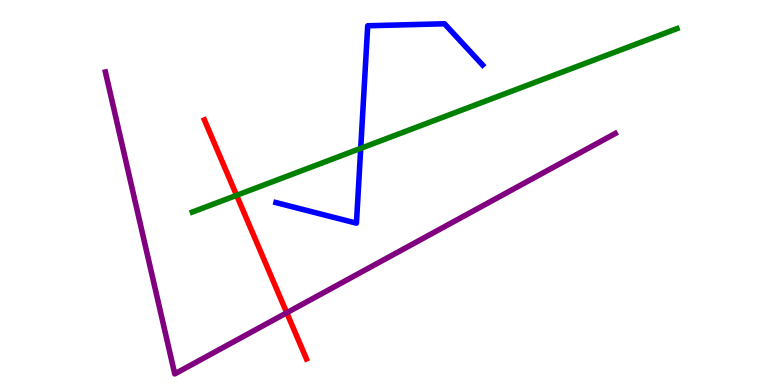[{'lines': ['blue', 'red'], 'intersections': []}, {'lines': ['green', 'red'], 'intersections': [{'x': 3.05, 'y': 4.93}]}, {'lines': ['purple', 'red'], 'intersections': [{'x': 3.7, 'y': 1.88}]}, {'lines': ['blue', 'green'], 'intersections': [{'x': 4.65, 'y': 6.15}]}, {'lines': ['blue', 'purple'], 'intersections': []}, {'lines': ['green', 'purple'], 'intersections': []}]